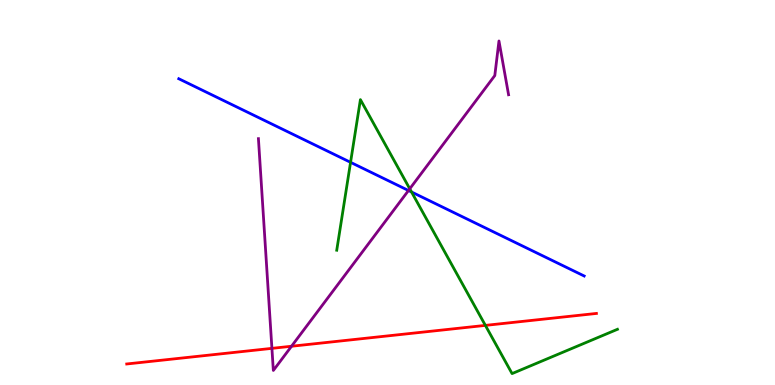[{'lines': ['blue', 'red'], 'intersections': []}, {'lines': ['green', 'red'], 'intersections': [{'x': 6.26, 'y': 1.55}]}, {'lines': ['purple', 'red'], 'intersections': [{'x': 3.51, 'y': 0.952}, {'x': 3.76, 'y': 1.01}]}, {'lines': ['blue', 'green'], 'intersections': [{'x': 4.52, 'y': 5.78}, {'x': 5.31, 'y': 5.01}]}, {'lines': ['blue', 'purple'], 'intersections': [{'x': 5.27, 'y': 5.05}]}, {'lines': ['green', 'purple'], 'intersections': [{'x': 5.29, 'y': 5.1}]}]